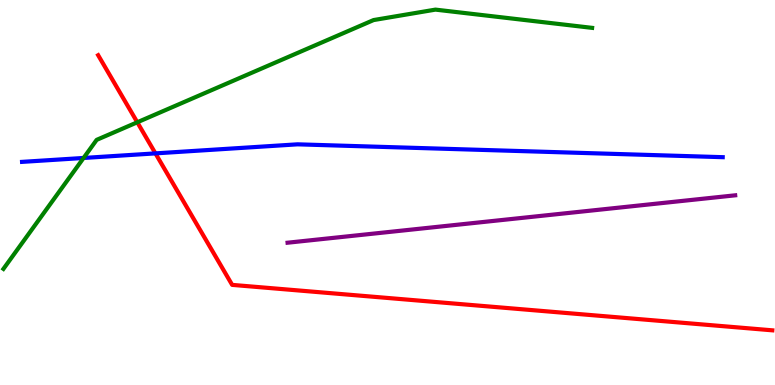[{'lines': ['blue', 'red'], 'intersections': [{'x': 2.01, 'y': 6.02}]}, {'lines': ['green', 'red'], 'intersections': [{'x': 1.77, 'y': 6.82}]}, {'lines': ['purple', 'red'], 'intersections': []}, {'lines': ['blue', 'green'], 'intersections': [{'x': 1.08, 'y': 5.9}]}, {'lines': ['blue', 'purple'], 'intersections': []}, {'lines': ['green', 'purple'], 'intersections': []}]